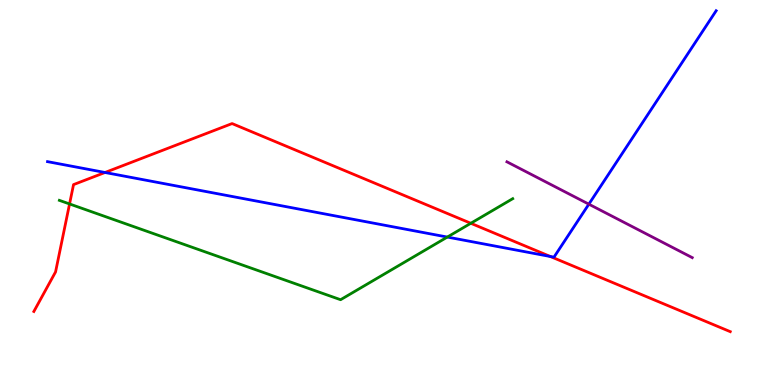[{'lines': ['blue', 'red'], 'intersections': [{'x': 1.36, 'y': 5.52}, {'x': 7.1, 'y': 3.34}]}, {'lines': ['green', 'red'], 'intersections': [{'x': 0.897, 'y': 4.7}, {'x': 6.08, 'y': 4.2}]}, {'lines': ['purple', 'red'], 'intersections': []}, {'lines': ['blue', 'green'], 'intersections': [{'x': 5.77, 'y': 3.84}]}, {'lines': ['blue', 'purple'], 'intersections': [{'x': 7.6, 'y': 4.7}]}, {'lines': ['green', 'purple'], 'intersections': []}]